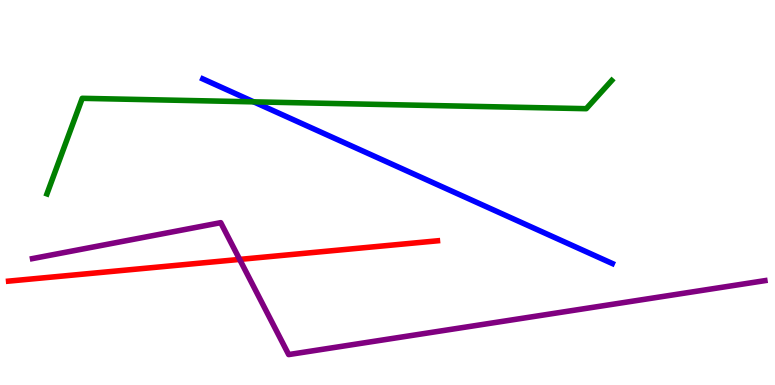[{'lines': ['blue', 'red'], 'intersections': []}, {'lines': ['green', 'red'], 'intersections': []}, {'lines': ['purple', 'red'], 'intersections': [{'x': 3.09, 'y': 3.26}]}, {'lines': ['blue', 'green'], 'intersections': [{'x': 3.27, 'y': 7.35}]}, {'lines': ['blue', 'purple'], 'intersections': []}, {'lines': ['green', 'purple'], 'intersections': []}]